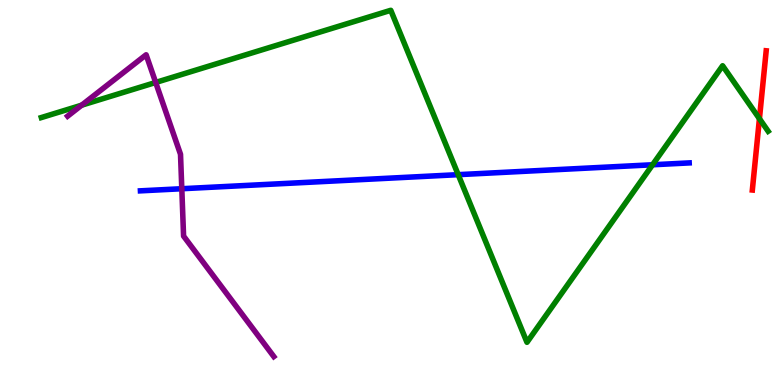[{'lines': ['blue', 'red'], 'intersections': []}, {'lines': ['green', 'red'], 'intersections': [{'x': 9.8, 'y': 6.92}]}, {'lines': ['purple', 'red'], 'intersections': []}, {'lines': ['blue', 'green'], 'intersections': [{'x': 5.91, 'y': 5.46}, {'x': 8.42, 'y': 5.72}]}, {'lines': ['blue', 'purple'], 'intersections': [{'x': 2.35, 'y': 5.1}]}, {'lines': ['green', 'purple'], 'intersections': [{'x': 1.05, 'y': 7.27}, {'x': 2.01, 'y': 7.86}]}]